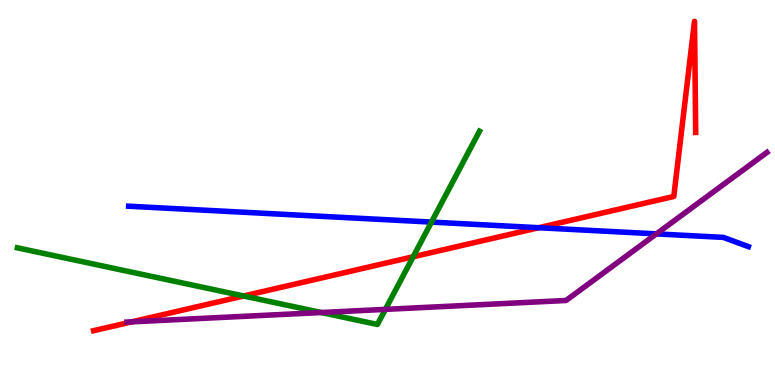[{'lines': ['blue', 'red'], 'intersections': [{'x': 6.95, 'y': 4.09}]}, {'lines': ['green', 'red'], 'intersections': [{'x': 3.14, 'y': 2.31}, {'x': 5.33, 'y': 3.33}]}, {'lines': ['purple', 'red'], 'intersections': [{'x': 1.7, 'y': 1.64}]}, {'lines': ['blue', 'green'], 'intersections': [{'x': 5.57, 'y': 4.23}]}, {'lines': ['blue', 'purple'], 'intersections': [{'x': 8.47, 'y': 3.93}]}, {'lines': ['green', 'purple'], 'intersections': [{'x': 4.15, 'y': 1.88}, {'x': 4.97, 'y': 1.96}]}]